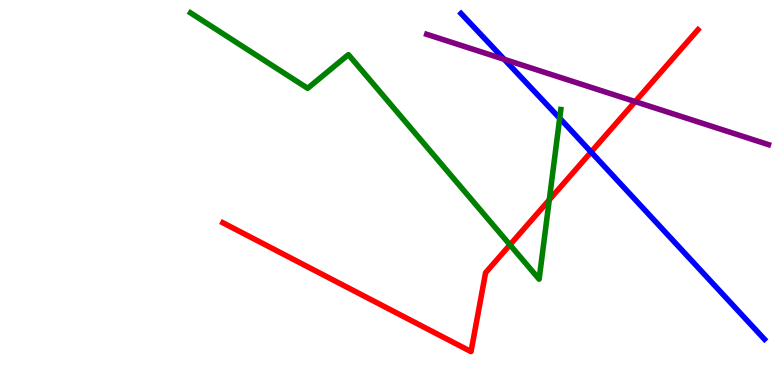[{'lines': ['blue', 'red'], 'intersections': [{'x': 7.63, 'y': 6.05}]}, {'lines': ['green', 'red'], 'intersections': [{'x': 6.58, 'y': 3.64}, {'x': 7.09, 'y': 4.81}]}, {'lines': ['purple', 'red'], 'intersections': [{'x': 8.2, 'y': 7.36}]}, {'lines': ['blue', 'green'], 'intersections': [{'x': 7.22, 'y': 6.93}]}, {'lines': ['blue', 'purple'], 'intersections': [{'x': 6.51, 'y': 8.46}]}, {'lines': ['green', 'purple'], 'intersections': []}]